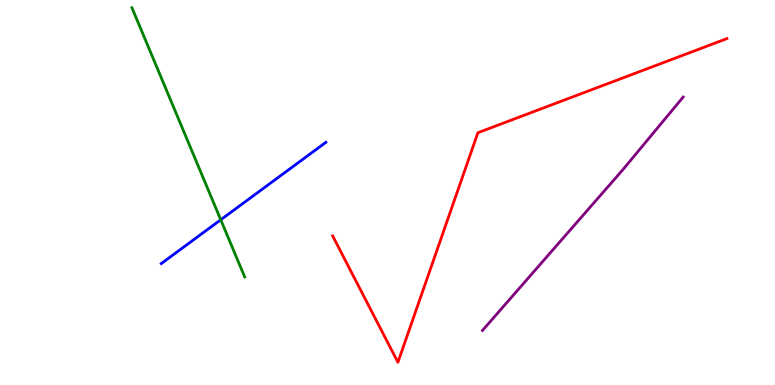[{'lines': ['blue', 'red'], 'intersections': []}, {'lines': ['green', 'red'], 'intersections': []}, {'lines': ['purple', 'red'], 'intersections': []}, {'lines': ['blue', 'green'], 'intersections': [{'x': 2.85, 'y': 4.29}]}, {'lines': ['blue', 'purple'], 'intersections': []}, {'lines': ['green', 'purple'], 'intersections': []}]